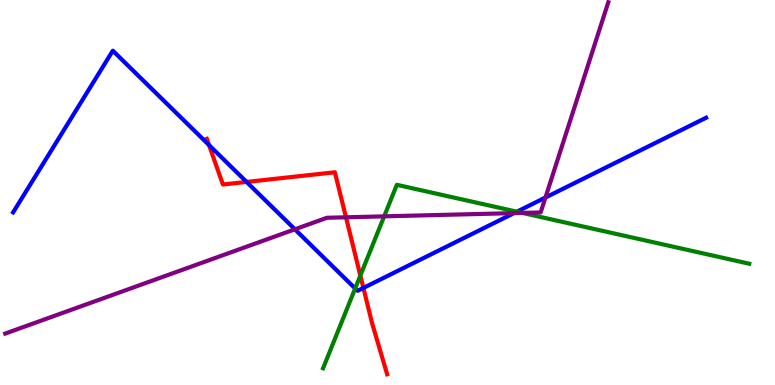[{'lines': ['blue', 'red'], 'intersections': [{'x': 2.7, 'y': 6.23}, {'x': 3.18, 'y': 5.27}, {'x': 4.69, 'y': 2.52}]}, {'lines': ['green', 'red'], 'intersections': [{'x': 4.65, 'y': 2.84}]}, {'lines': ['purple', 'red'], 'intersections': [{'x': 4.46, 'y': 4.36}]}, {'lines': ['blue', 'green'], 'intersections': [{'x': 4.58, 'y': 2.51}, {'x': 6.67, 'y': 4.5}]}, {'lines': ['blue', 'purple'], 'intersections': [{'x': 3.81, 'y': 4.04}, {'x': 6.63, 'y': 4.46}, {'x': 7.04, 'y': 4.87}]}, {'lines': ['green', 'purple'], 'intersections': [{'x': 4.96, 'y': 4.38}, {'x': 6.74, 'y': 4.47}]}]